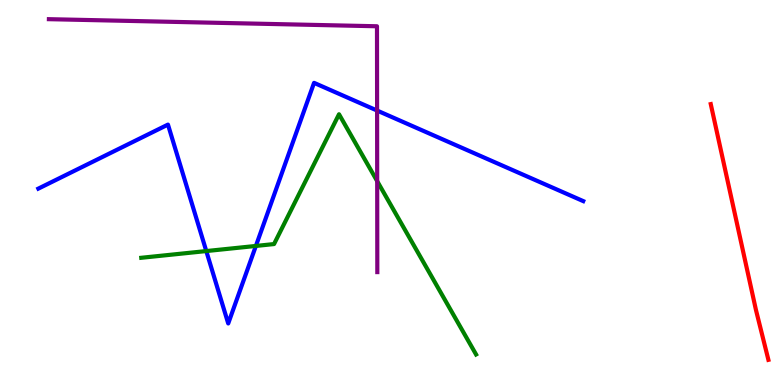[{'lines': ['blue', 'red'], 'intersections': []}, {'lines': ['green', 'red'], 'intersections': []}, {'lines': ['purple', 'red'], 'intersections': []}, {'lines': ['blue', 'green'], 'intersections': [{'x': 2.66, 'y': 3.48}, {'x': 3.3, 'y': 3.61}]}, {'lines': ['blue', 'purple'], 'intersections': [{'x': 4.87, 'y': 7.13}]}, {'lines': ['green', 'purple'], 'intersections': [{'x': 4.87, 'y': 5.29}]}]